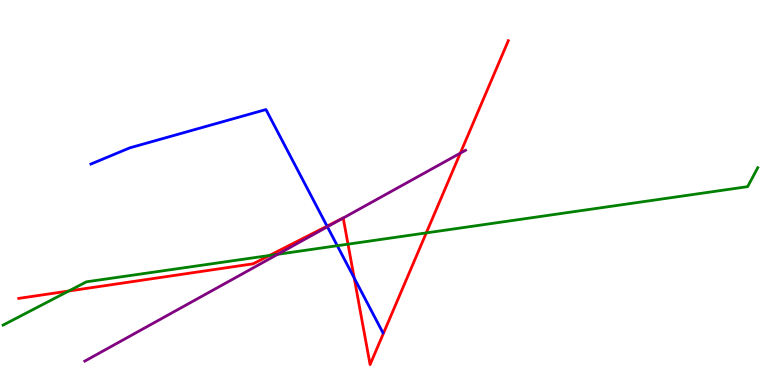[{'lines': ['blue', 'red'], 'intersections': [{'x': 4.22, 'y': 4.13}, {'x': 4.57, 'y': 2.78}]}, {'lines': ['green', 'red'], 'intersections': [{'x': 0.887, 'y': 2.44}, {'x': 3.48, 'y': 3.36}, {'x': 4.49, 'y': 3.66}, {'x': 5.5, 'y': 3.95}]}, {'lines': ['purple', 'red'], 'intersections': [{'x': 4.43, 'y': 4.34}, {'x': 5.94, 'y': 6.02}]}, {'lines': ['blue', 'green'], 'intersections': [{'x': 4.35, 'y': 3.62}]}, {'lines': ['blue', 'purple'], 'intersections': [{'x': 4.22, 'y': 4.11}]}, {'lines': ['green', 'purple'], 'intersections': [{'x': 3.58, 'y': 3.4}]}]